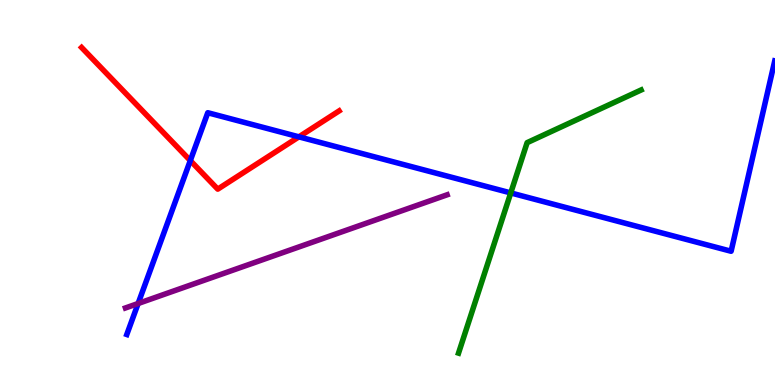[{'lines': ['blue', 'red'], 'intersections': [{'x': 2.46, 'y': 5.83}, {'x': 3.86, 'y': 6.45}]}, {'lines': ['green', 'red'], 'intersections': []}, {'lines': ['purple', 'red'], 'intersections': []}, {'lines': ['blue', 'green'], 'intersections': [{'x': 6.59, 'y': 4.99}]}, {'lines': ['blue', 'purple'], 'intersections': [{'x': 1.78, 'y': 2.12}]}, {'lines': ['green', 'purple'], 'intersections': []}]